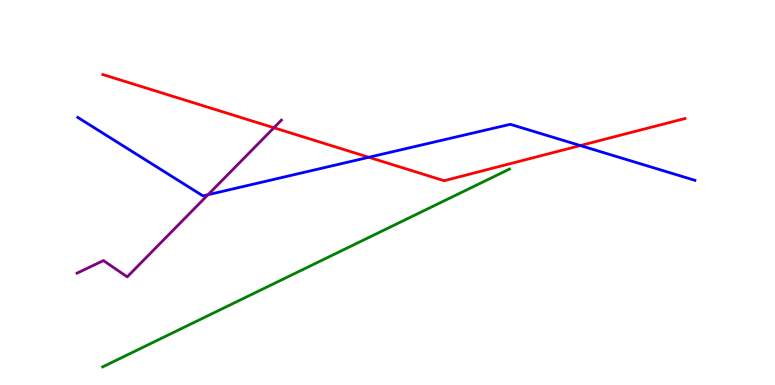[{'lines': ['blue', 'red'], 'intersections': [{'x': 4.76, 'y': 5.91}, {'x': 7.49, 'y': 6.22}]}, {'lines': ['green', 'red'], 'intersections': []}, {'lines': ['purple', 'red'], 'intersections': [{'x': 3.53, 'y': 6.68}]}, {'lines': ['blue', 'green'], 'intersections': []}, {'lines': ['blue', 'purple'], 'intersections': [{'x': 2.68, 'y': 4.94}]}, {'lines': ['green', 'purple'], 'intersections': []}]